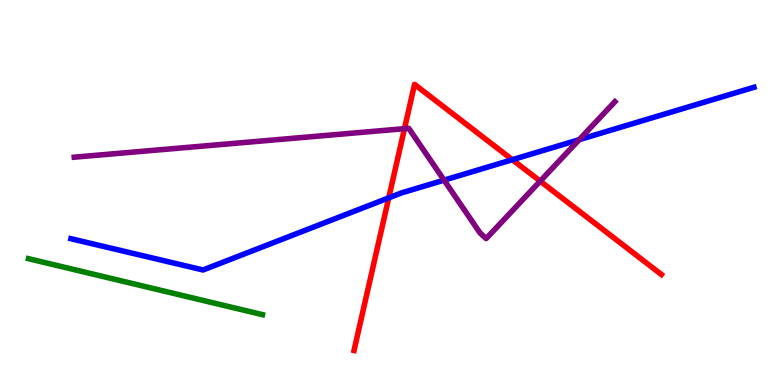[{'lines': ['blue', 'red'], 'intersections': [{'x': 5.02, 'y': 4.86}, {'x': 6.61, 'y': 5.85}]}, {'lines': ['green', 'red'], 'intersections': []}, {'lines': ['purple', 'red'], 'intersections': [{'x': 5.22, 'y': 6.66}, {'x': 6.97, 'y': 5.29}]}, {'lines': ['blue', 'green'], 'intersections': []}, {'lines': ['blue', 'purple'], 'intersections': [{'x': 5.73, 'y': 5.32}, {'x': 7.47, 'y': 6.37}]}, {'lines': ['green', 'purple'], 'intersections': []}]